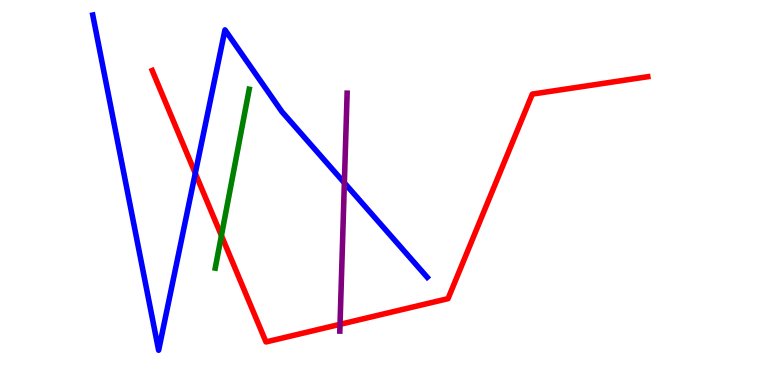[{'lines': ['blue', 'red'], 'intersections': [{'x': 2.52, 'y': 5.5}]}, {'lines': ['green', 'red'], 'intersections': [{'x': 2.86, 'y': 3.88}]}, {'lines': ['purple', 'red'], 'intersections': [{'x': 4.39, 'y': 1.58}]}, {'lines': ['blue', 'green'], 'intersections': []}, {'lines': ['blue', 'purple'], 'intersections': [{'x': 4.44, 'y': 5.25}]}, {'lines': ['green', 'purple'], 'intersections': []}]